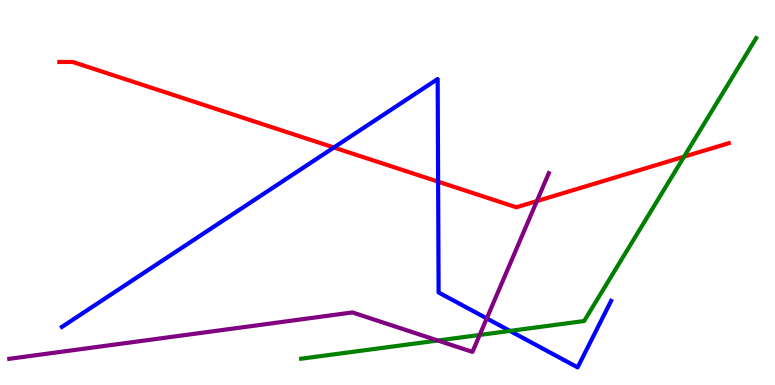[{'lines': ['blue', 'red'], 'intersections': [{'x': 4.31, 'y': 6.17}, {'x': 5.65, 'y': 5.28}]}, {'lines': ['green', 'red'], 'intersections': [{'x': 8.83, 'y': 5.93}]}, {'lines': ['purple', 'red'], 'intersections': [{'x': 6.93, 'y': 4.78}]}, {'lines': ['blue', 'green'], 'intersections': [{'x': 6.58, 'y': 1.4}]}, {'lines': ['blue', 'purple'], 'intersections': [{'x': 6.28, 'y': 1.73}]}, {'lines': ['green', 'purple'], 'intersections': [{'x': 5.65, 'y': 1.16}, {'x': 6.19, 'y': 1.3}]}]